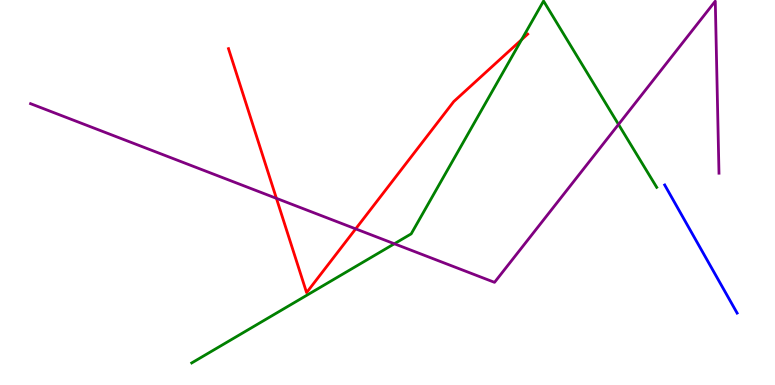[{'lines': ['blue', 'red'], 'intersections': []}, {'lines': ['green', 'red'], 'intersections': [{'x': 6.73, 'y': 8.97}]}, {'lines': ['purple', 'red'], 'intersections': [{'x': 3.57, 'y': 4.85}, {'x': 4.59, 'y': 4.06}]}, {'lines': ['blue', 'green'], 'intersections': []}, {'lines': ['blue', 'purple'], 'intersections': []}, {'lines': ['green', 'purple'], 'intersections': [{'x': 5.09, 'y': 3.67}, {'x': 7.98, 'y': 6.77}]}]